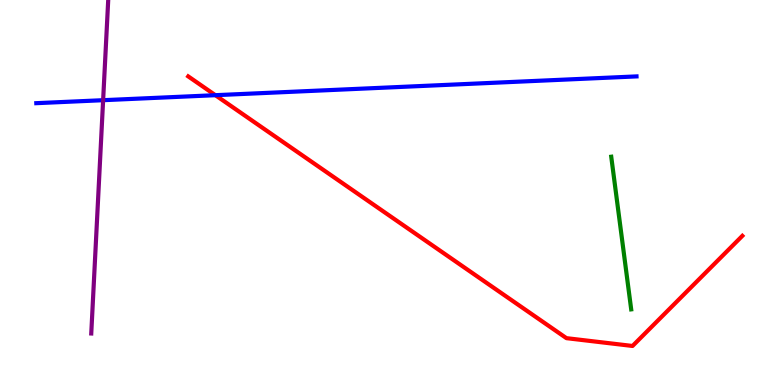[{'lines': ['blue', 'red'], 'intersections': [{'x': 2.78, 'y': 7.53}]}, {'lines': ['green', 'red'], 'intersections': []}, {'lines': ['purple', 'red'], 'intersections': []}, {'lines': ['blue', 'green'], 'intersections': []}, {'lines': ['blue', 'purple'], 'intersections': [{'x': 1.33, 'y': 7.4}]}, {'lines': ['green', 'purple'], 'intersections': []}]